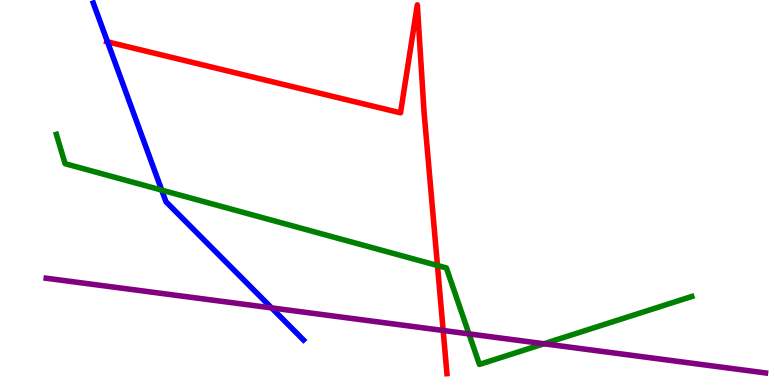[{'lines': ['blue', 'red'], 'intersections': [{'x': 1.39, 'y': 8.91}]}, {'lines': ['green', 'red'], 'intersections': [{'x': 5.64, 'y': 3.1}]}, {'lines': ['purple', 'red'], 'intersections': [{'x': 5.72, 'y': 1.42}]}, {'lines': ['blue', 'green'], 'intersections': [{'x': 2.09, 'y': 5.06}]}, {'lines': ['blue', 'purple'], 'intersections': [{'x': 3.5, 'y': 2.0}]}, {'lines': ['green', 'purple'], 'intersections': [{'x': 6.05, 'y': 1.33}, {'x': 7.02, 'y': 1.07}]}]